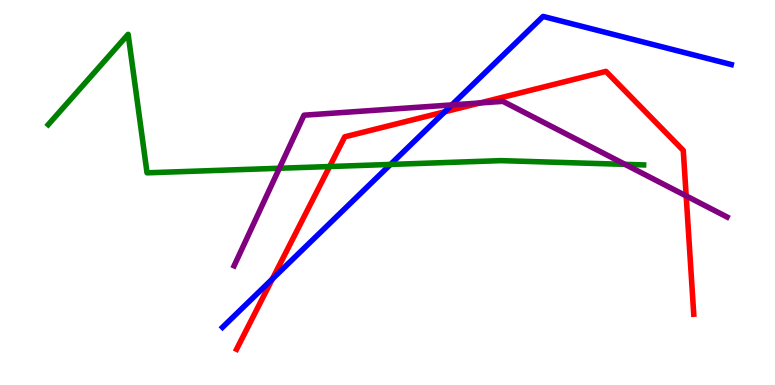[{'lines': ['blue', 'red'], 'intersections': [{'x': 3.51, 'y': 2.75}, {'x': 5.74, 'y': 7.1}]}, {'lines': ['green', 'red'], 'intersections': [{'x': 4.25, 'y': 5.67}]}, {'lines': ['purple', 'red'], 'intersections': [{'x': 6.19, 'y': 7.33}, {'x': 8.85, 'y': 4.91}]}, {'lines': ['blue', 'green'], 'intersections': [{'x': 5.04, 'y': 5.73}]}, {'lines': ['blue', 'purple'], 'intersections': [{'x': 5.83, 'y': 7.28}]}, {'lines': ['green', 'purple'], 'intersections': [{'x': 3.6, 'y': 5.63}, {'x': 8.06, 'y': 5.73}]}]